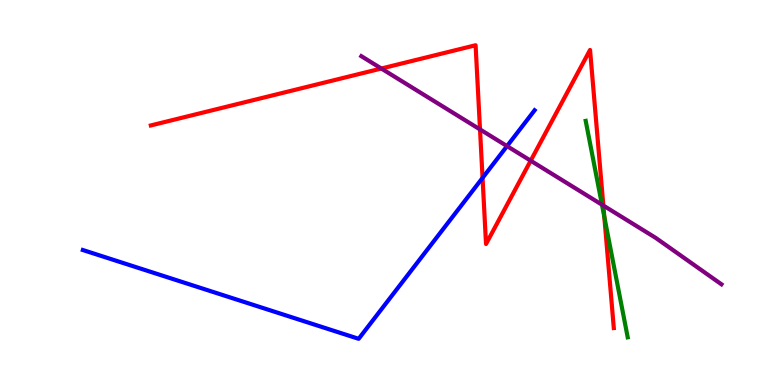[{'lines': ['blue', 'red'], 'intersections': [{'x': 6.23, 'y': 5.38}]}, {'lines': ['green', 'red'], 'intersections': [{'x': 7.8, 'y': 4.37}]}, {'lines': ['purple', 'red'], 'intersections': [{'x': 4.92, 'y': 8.22}, {'x': 6.19, 'y': 6.64}, {'x': 6.85, 'y': 5.83}, {'x': 7.79, 'y': 4.66}]}, {'lines': ['blue', 'green'], 'intersections': []}, {'lines': ['blue', 'purple'], 'intersections': [{'x': 6.54, 'y': 6.21}]}, {'lines': ['green', 'purple'], 'intersections': [{'x': 7.77, 'y': 4.68}]}]